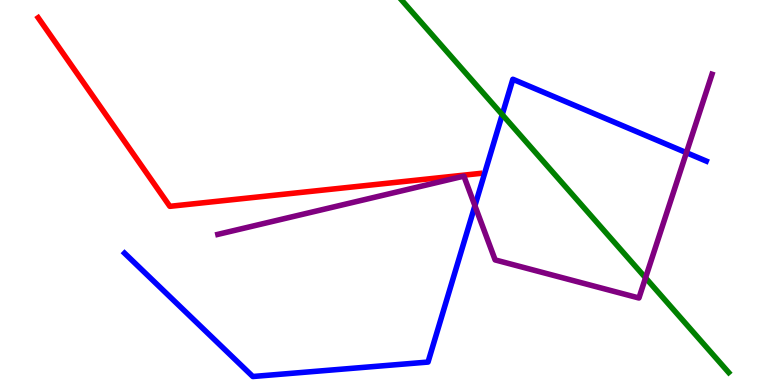[{'lines': ['blue', 'red'], 'intersections': []}, {'lines': ['green', 'red'], 'intersections': []}, {'lines': ['purple', 'red'], 'intersections': []}, {'lines': ['blue', 'green'], 'intersections': [{'x': 6.48, 'y': 7.02}]}, {'lines': ['blue', 'purple'], 'intersections': [{'x': 6.13, 'y': 4.66}, {'x': 8.86, 'y': 6.03}]}, {'lines': ['green', 'purple'], 'intersections': [{'x': 8.33, 'y': 2.78}]}]